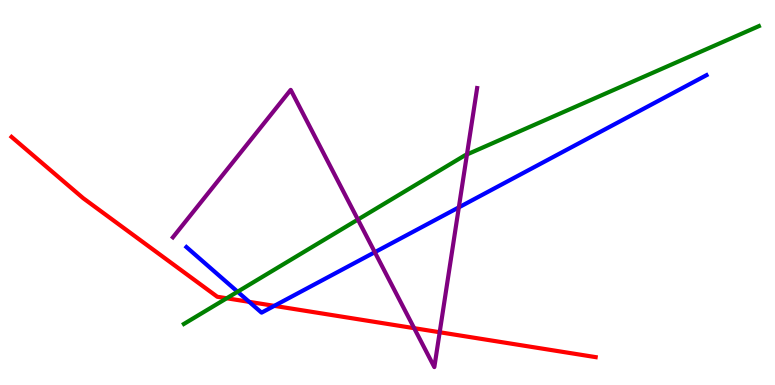[{'lines': ['blue', 'red'], 'intersections': [{'x': 3.22, 'y': 2.16}, {'x': 3.54, 'y': 2.06}]}, {'lines': ['green', 'red'], 'intersections': [{'x': 2.93, 'y': 2.25}]}, {'lines': ['purple', 'red'], 'intersections': [{'x': 5.34, 'y': 1.48}, {'x': 5.67, 'y': 1.37}]}, {'lines': ['blue', 'green'], 'intersections': [{'x': 3.07, 'y': 2.42}]}, {'lines': ['blue', 'purple'], 'intersections': [{'x': 4.84, 'y': 3.45}, {'x': 5.92, 'y': 4.61}]}, {'lines': ['green', 'purple'], 'intersections': [{'x': 4.62, 'y': 4.3}, {'x': 6.03, 'y': 5.99}]}]